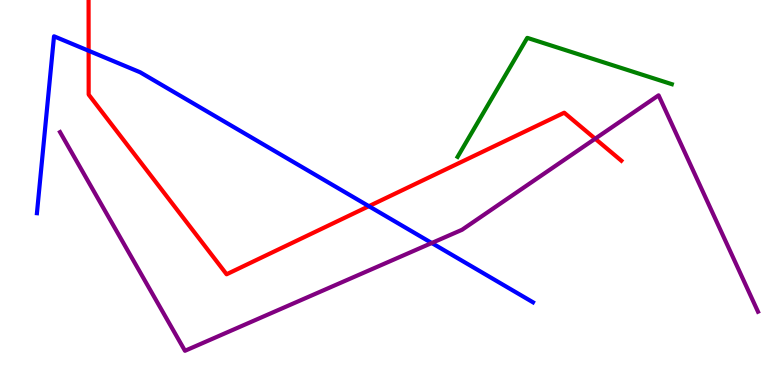[{'lines': ['blue', 'red'], 'intersections': [{'x': 1.14, 'y': 8.68}, {'x': 4.76, 'y': 4.64}]}, {'lines': ['green', 'red'], 'intersections': []}, {'lines': ['purple', 'red'], 'intersections': [{'x': 7.68, 'y': 6.4}]}, {'lines': ['blue', 'green'], 'intersections': []}, {'lines': ['blue', 'purple'], 'intersections': [{'x': 5.57, 'y': 3.69}]}, {'lines': ['green', 'purple'], 'intersections': []}]